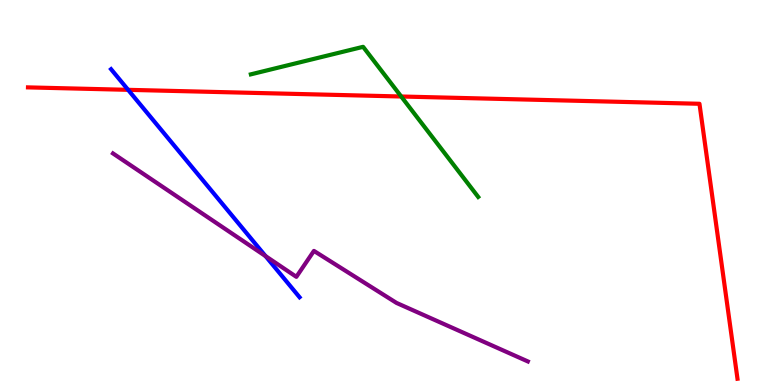[{'lines': ['blue', 'red'], 'intersections': [{'x': 1.65, 'y': 7.67}]}, {'lines': ['green', 'red'], 'intersections': [{'x': 5.18, 'y': 7.49}]}, {'lines': ['purple', 'red'], 'intersections': []}, {'lines': ['blue', 'green'], 'intersections': []}, {'lines': ['blue', 'purple'], 'intersections': [{'x': 3.43, 'y': 3.35}]}, {'lines': ['green', 'purple'], 'intersections': []}]